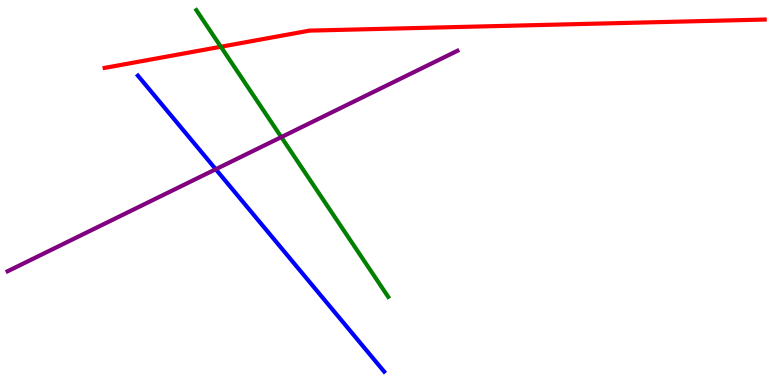[{'lines': ['blue', 'red'], 'intersections': []}, {'lines': ['green', 'red'], 'intersections': [{'x': 2.85, 'y': 8.79}]}, {'lines': ['purple', 'red'], 'intersections': []}, {'lines': ['blue', 'green'], 'intersections': []}, {'lines': ['blue', 'purple'], 'intersections': [{'x': 2.78, 'y': 5.6}]}, {'lines': ['green', 'purple'], 'intersections': [{'x': 3.63, 'y': 6.44}]}]